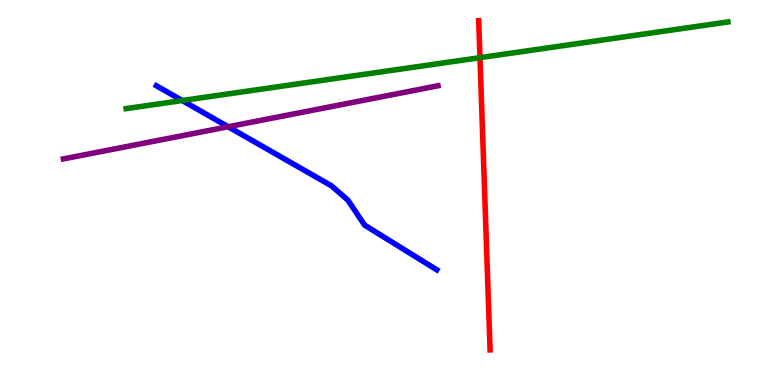[{'lines': ['blue', 'red'], 'intersections': []}, {'lines': ['green', 'red'], 'intersections': [{'x': 6.19, 'y': 8.5}]}, {'lines': ['purple', 'red'], 'intersections': []}, {'lines': ['blue', 'green'], 'intersections': [{'x': 2.35, 'y': 7.39}]}, {'lines': ['blue', 'purple'], 'intersections': [{'x': 2.94, 'y': 6.71}]}, {'lines': ['green', 'purple'], 'intersections': []}]